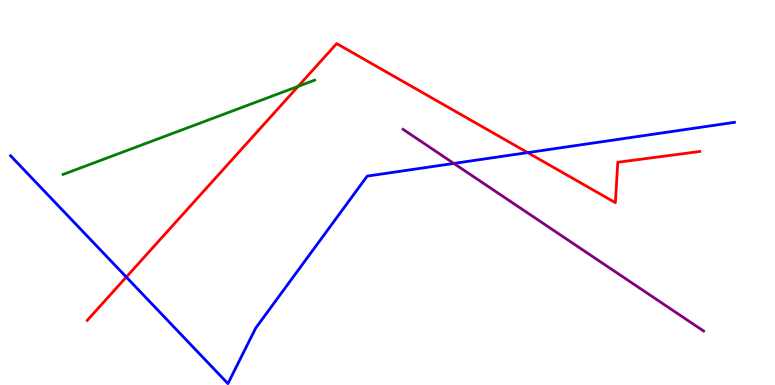[{'lines': ['blue', 'red'], 'intersections': [{'x': 1.63, 'y': 2.8}, {'x': 6.81, 'y': 6.04}]}, {'lines': ['green', 'red'], 'intersections': [{'x': 3.85, 'y': 7.76}]}, {'lines': ['purple', 'red'], 'intersections': []}, {'lines': ['blue', 'green'], 'intersections': []}, {'lines': ['blue', 'purple'], 'intersections': [{'x': 5.86, 'y': 5.76}]}, {'lines': ['green', 'purple'], 'intersections': []}]